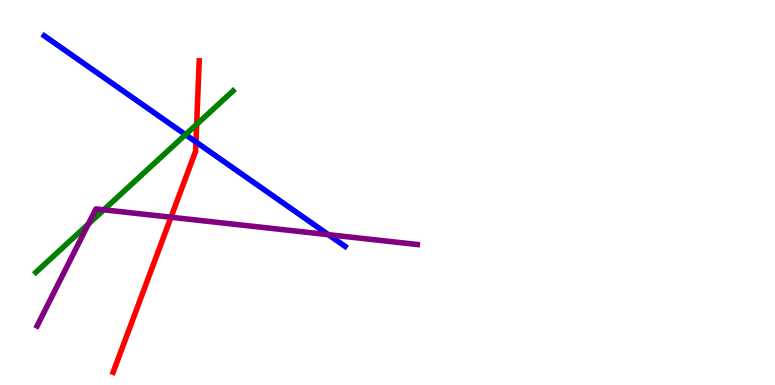[{'lines': ['blue', 'red'], 'intersections': [{'x': 2.53, 'y': 6.31}]}, {'lines': ['green', 'red'], 'intersections': [{'x': 2.54, 'y': 6.77}]}, {'lines': ['purple', 'red'], 'intersections': [{'x': 2.21, 'y': 4.36}]}, {'lines': ['blue', 'green'], 'intersections': [{'x': 2.39, 'y': 6.5}]}, {'lines': ['blue', 'purple'], 'intersections': [{'x': 4.24, 'y': 3.9}]}, {'lines': ['green', 'purple'], 'intersections': [{'x': 1.14, 'y': 4.18}, {'x': 1.34, 'y': 4.55}]}]